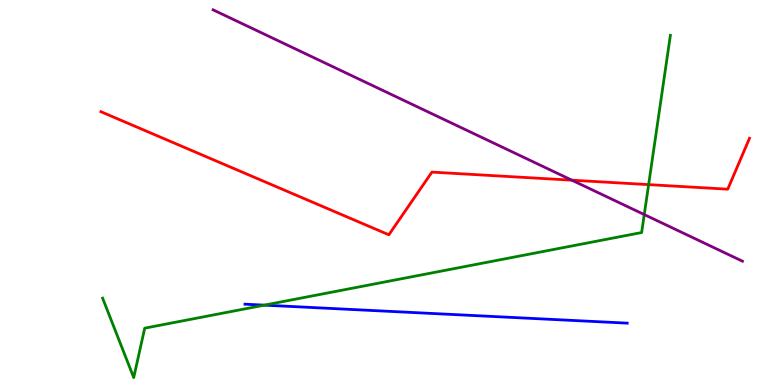[{'lines': ['blue', 'red'], 'intersections': []}, {'lines': ['green', 'red'], 'intersections': [{'x': 8.37, 'y': 5.2}]}, {'lines': ['purple', 'red'], 'intersections': [{'x': 7.38, 'y': 5.32}]}, {'lines': ['blue', 'green'], 'intersections': [{'x': 3.41, 'y': 2.07}]}, {'lines': ['blue', 'purple'], 'intersections': []}, {'lines': ['green', 'purple'], 'intersections': [{'x': 8.31, 'y': 4.43}]}]